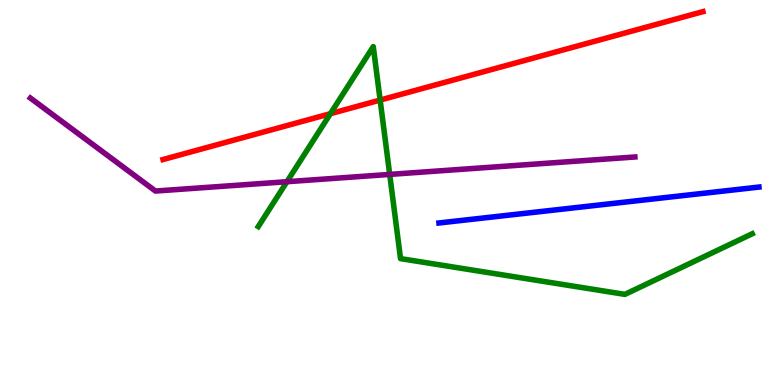[{'lines': ['blue', 'red'], 'intersections': []}, {'lines': ['green', 'red'], 'intersections': [{'x': 4.26, 'y': 7.05}, {'x': 4.91, 'y': 7.4}]}, {'lines': ['purple', 'red'], 'intersections': []}, {'lines': ['blue', 'green'], 'intersections': []}, {'lines': ['blue', 'purple'], 'intersections': []}, {'lines': ['green', 'purple'], 'intersections': [{'x': 3.7, 'y': 5.28}, {'x': 5.03, 'y': 5.47}]}]